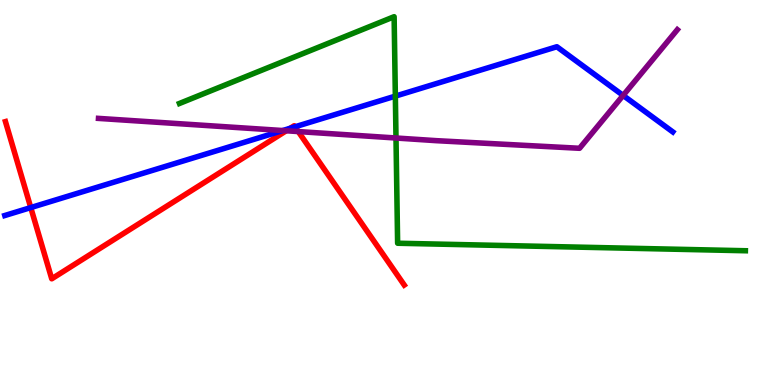[{'lines': ['blue', 'red'], 'intersections': [{'x': 0.397, 'y': 4.61}, {'x': 3.74, 'y': 6.67}, {'x': 3.81, 'y': 6.71}]}, {'lines': ['green', 'red'], 'intersections': []}, {'lines': ['purple', 'red'], 'intersections': [{'x': 3.69, 'y': 6.6}, {'x': 3.85, 'y': 6.58}]}, {'lines': ['blue', 'green'], 'intersections': [{'x': 5.1, 'y': 7.5}]}, {'lines': ['blue', 'purple'], 'intersections': [{'x': 3.65, 'y': 6.61}, {'x': 8.04, 'y': 7.52}]}, {'lines': ['green', 'purple'], 'intersections': [{'x': 5.11, 'y': 6.42}]}]